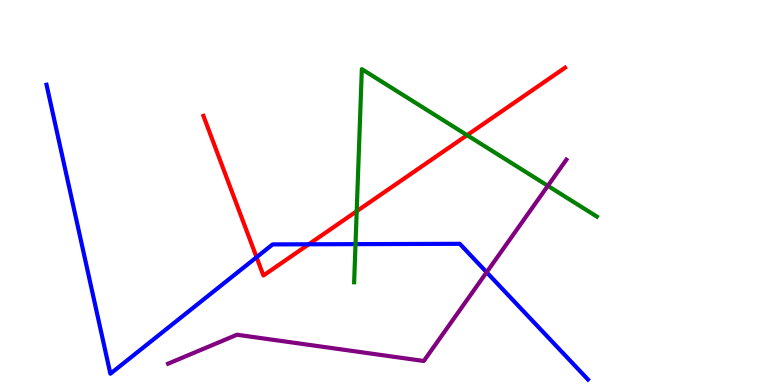[{'lines': ['blue', 'red'], 'intersections': [{'x': 3.31, 'y': 3.32}, {'x': 3.98, 'y': 3.65}]}, {'lines': ['green', 'red'], 'intersections': [{'x': 4.6, 'y': 4.51}, {'x': 6.03, 'y': 6.49}]}, {'lines': ['purple', 'red'], 'intersections': []}, {'lines': ['blue', 'green'], 'intersections': [{'x': 4.59, 'y': 3.66}]}, {'lines': ['blue', 'purple'], 'intersections': [{'x': 6.28, 'y': 2.93}]}, {'lines': ['green', 'purple'], 'intersections': [{'x': 7.07, 'y': 5.17}]}]